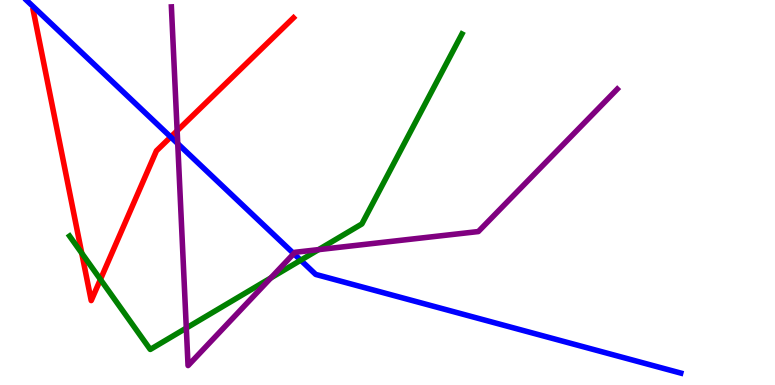[{'lines': ['blue', 'red'], 'intersections': [{'x': 2.2, 'y': 6.44}]}, {'lines': ['green', 'red'], 'intersections': [{'x': 1.05, 'y': 3.42}, {'x': 1.3, 'y': 2.74}]}, {'lines': ['purple', 'red'], 'intersections': [{'x': 2.29, 'y': 6.6}]}, {'lines': ['blue', 'green'], 'intersections': [{'x': 3.88, 'y': 3.24}]}, {'lines': ['blue', 'purple'], 'intersections': [{'x': 2.29, 'y': 6.27}, {'x': 3.79, 'y': 3.41}]}, {'lines': ['green', 'purple'], 'intersections': [{'x': 2.4, 'y': 1.48}, {'x': 3.49, 'y': 2.78}, {'x': 4.11, 'y': 3.52}]}]